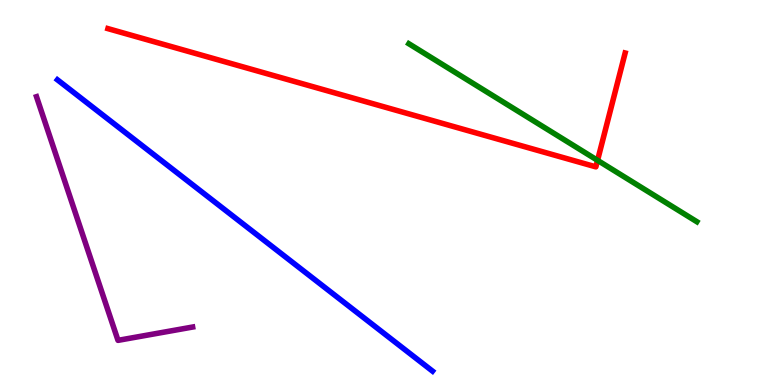[{'lines': ['blue', 'red'], 'intersections': []}, {'lines': ['green', 'red'], 'intersections': [{'x': 7.71, 'y': 5.84}]}, {'lines': ['purple', 'red'], 'intersections': []}, {'lines': ['blue', 'green'], 'intersections': []}, {'lines': ['blue', 'purple'], 'intersections': []}, {'lines': ['green', 'purple'], 'intersections': []}]